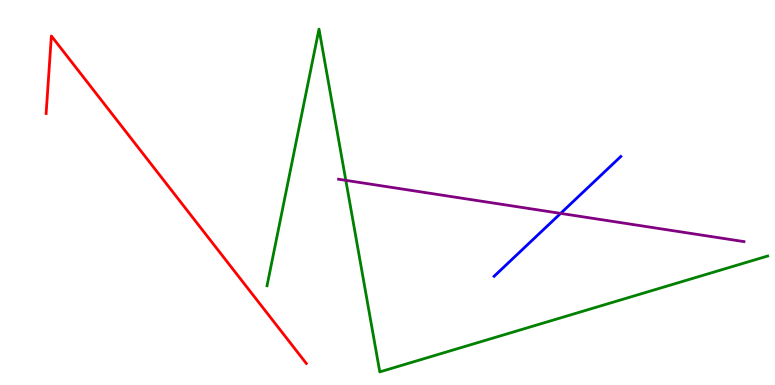[{'lines': ['blue', 'red'], 'intersections': []}, {'lines': ['green', 'red'], 'intersections': []}, {'lines': ['purple', 'red'], 'intersections': []}, {'lines': ['blue', 'green'], 'intersections': []}, {'lines': ['blue', 'purple'], 'intersections': [{'x': 7.23, 'y': 4.46}]}, {'lines': ['green', 'purple'], 'intersections': [{'x': 4.46, 'y': 5.32}]}]